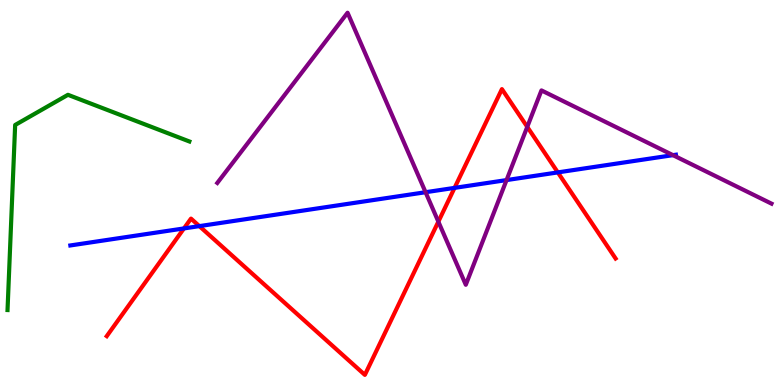[{'lines': ['blue', 'red'], 'intersections': [{'x': 2.37, 'y': 4.07}, {'x': 2.57, 'y': 4.13}, {'x': 5.87, 'y': 5.12}, {'x': 7.2, 'y': 5.52}]}, {'lines': ['green', 'red'], 'intersections': []}, {'lines': ['purple', 'red'], 'intersections': [{'x': 5.66, 'y': 4.24}, {'x': 6.8, 'y': 6.7}]}, {'lines': ['blue', 'green'], 'intersections': []}, {'lines': ['blue', 'purple'], 'intersections': [{'x': 5.49, 'y': 5.01}, {'x': 6.54, 'y': 5.32}, {'x': 8.68, 'y': 5.97}]}, {'lines': ['green', 'purple'], 'intersections': []}]